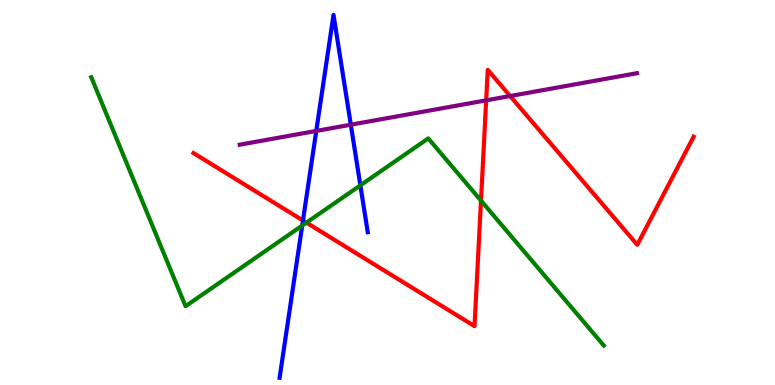[{'lines': ['blue', 'red'], 'intersections': [{'x': 3.91, 'y': 4.27}]}, {'lines': ['green', 'red'], 'intersections': [{'x': 3.95, 'y': 4.22}, {'x': 6.21, 'y': 4.79}]}, {'lines': ['purple', 'red'], 'intersections': [{'x': 6.27, 'y': 7.39}, {'x': 6.58, 'y': 7.51}]}, {'lines': ['blue', 'green'], 'intersections': [{'x': 3.9, 'y': 4.14}, {'x': 4.65, 'y': 5.19}]}, {'lines': ['blue', 'purple'], 'intersections': [{'x': 4.08, 'y': 6.6}, {'x': 4.53, 'y': 6.76}]}, {'lines': ['green', 'purple'], 'intersections': []}]